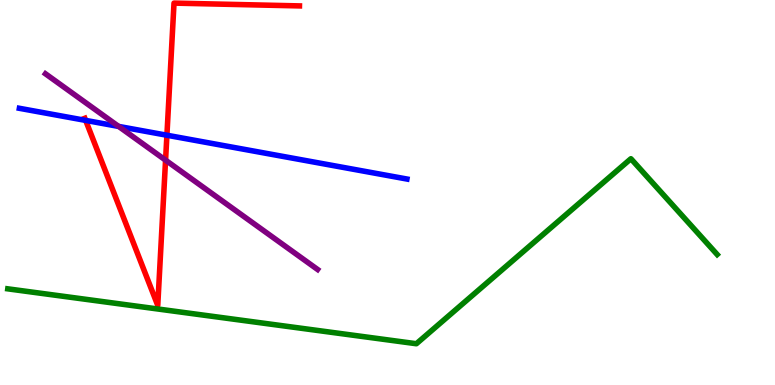[{'lines': ['blue', 'red'], 'intersections': [{'x': 1.11, 'y': 6.87}, {'x': 2.15, 'y': 6.49}]}, {'lines': ['green', 'red'], 'intersections': []}, {'lines': ['purple', 'red'], 'intersections': [{'x': 2.14, 'y': 5.84}]}, {'lines': ['blue', 'green'], 'intersections': []}, {'lines': ['blue', 'purple'], 'intersections': [{'x': 1.53, 'y': 6.72}]}, {'lines': ['green', 'purple'], 'intersections': []}]